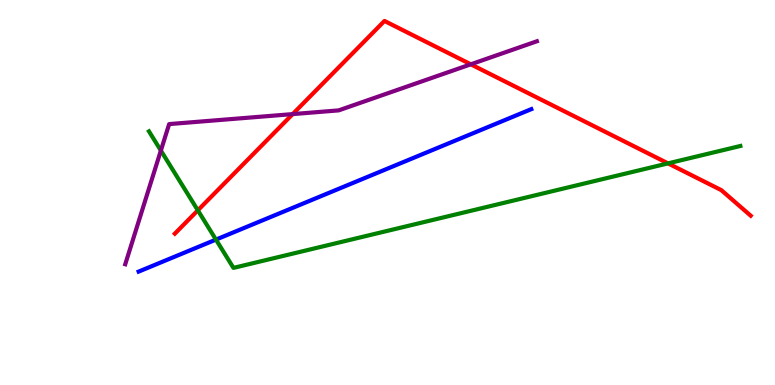[{'lines': ['blue', 'red'], 'intersections': []}, {'lines': ['green', 'red'], 'intersections': [{'x': 2.55, 'y': 4.54}, {'x': 8.62, 'y': 5.76}]}, {'lines': ['purple', 'red'], 'intersections': [{'x': 3.78, 'y': 7.04}, {'x': 6.07, 'y': 8.33}]}, {'lines': ['blue', 'green'], 'intersections': [{'x': 2.79, 'y': 3.78}]}, {'lines': ['blue', 'purple'], 'intersections': []}, {'lines': ['green', 'purple'], 'intersections': [{'x': 2.08, 'y': 6.09}]}]